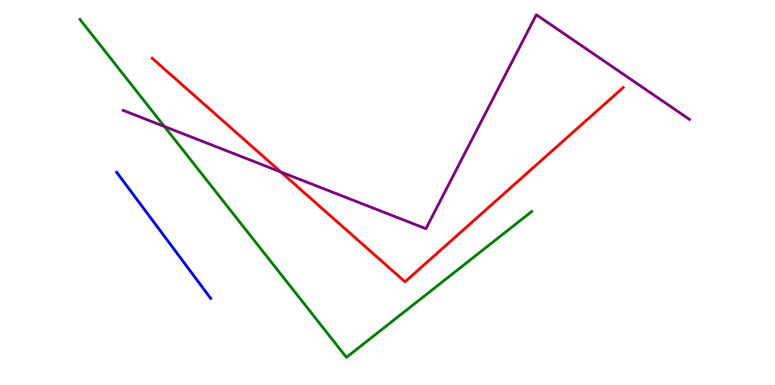[{'lines': ['blue', 'red'], 'intersections': []}, {'lines': ['green', 'red'], 'intersections': []}, {'lines': ['purple', 'red'], 'intersections': [{'x': 3.62, 'y': 5.53}]}, {'lines': ['blue', 'green'], 'intersections': []}, {'lines': ['blue', 'purple'], 'intersections': []}, {'lines': ['green', 'purple'], 'intersections': [{'x': 2.12, 'y': 6.72}]}]